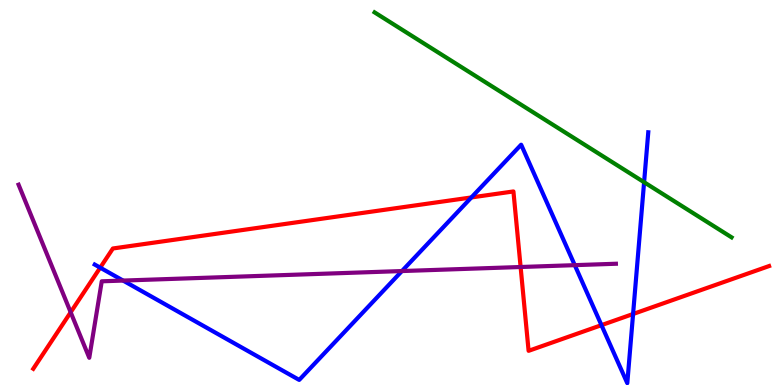[{'lines': ['blue', 'red'], 'intersections': [{'x': 1.29, 'y': 3.05}, {'x': 6.08, 'y': 4.87}, {'x': 7.76, 'y': 1.55}, {'x': 8.17, 'y': 1.84}]}, {'lines': ['green', 'red'], 'intersections': []}, {'lines': ['purple', 'red'], 'intersections': [{'x': 0.912, 'y': 1.89}, {'x': 6.72, 'y': 3.06}]}, {'lines': ['blue', 'green'], 'intersections': [{'x': 8.31, 'y': 5.27}]}, {'lines': ['blue', 'purple'], 'intersections': [{'x': 1.59, 'y': 2.71}, {'x': 5.19, 'y': 2.96}, {'x': 7.42, 'y': 3.11}]}, {'lines': ['green', 'purple'], 'intersections': []}]